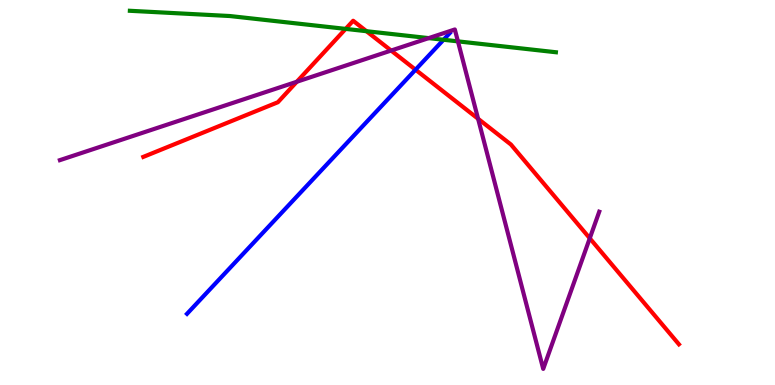[{'lines': ['blue', 'red'], 'intersections': [{'x': 5.36, 'y': 8.19}]}, {'lines': ['green', 'red'], 'intersections': [{'x': 4.46, 'y': 9.25}, {'x': 4.73, 'y': 9.19}]}, {'lines': ['purple', 'red'], 'intersections': [{'x': 3.83, 'y': 7.88}, {'x': 5.05, 'y': 8.69}, {'x': 6.17, 'y': 6.92}, {'x': 7.61, 'y': 3.81}]}, {'lines': ['blue', 'green'], 'intersections': [{'x': 5.72, 'y': 8.97}]}, {'lines': ['blue', 'purple'], 'intersections': []}, {'lines': ['green', 'purple'], 'intersections': [{'x': 5.53, 'y': 9.01}, {'x': 5.91, 'y': 8.93}]}]